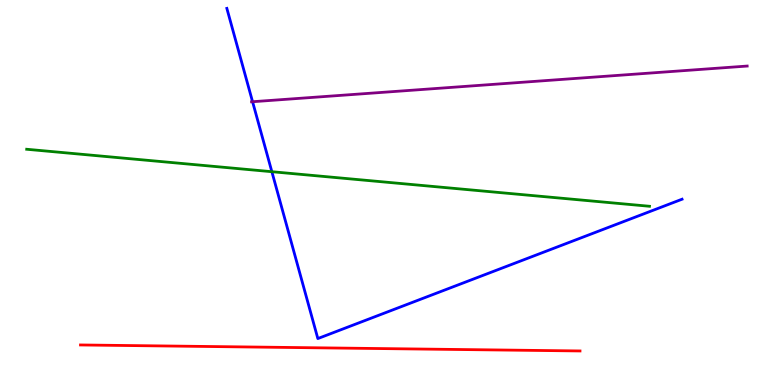[{'lines': ['blue', 'red'], 'intersections': []}, {'lines': ['green', 'red'], 'intersections': []}, {'lines': ['purple', 'red'], 'intersections': []}, {'lines': ['blue', 'green'], 'intersections': [{'x': 3.51, 'y': 5.54}]}, {'lines': ['blue', 'purple'], 'intersections': [{'x': 3.26, 'y': 7.36}]}, {'lines': ['green', 'purple'], 'intersections': []}]